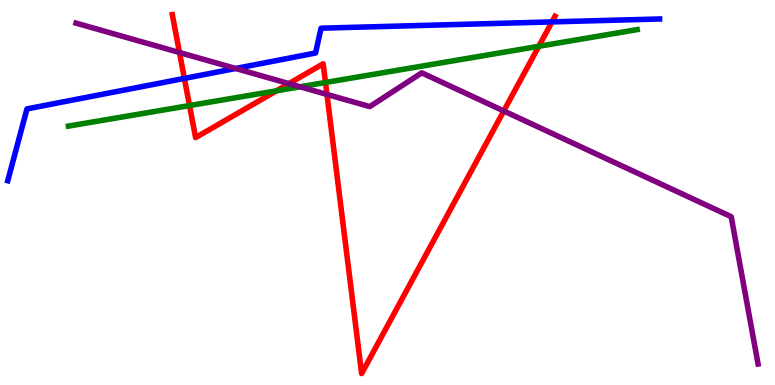[{'lines': ['blue', 'red'], 'intersections': [{'x': 2.38, 'y': 7.96}, {'x': 7.12, 'y': 9.43}]}, {'lines': ['green', 'red'], 'intersections': [{'x': 2.45, 'y': 7.26}, {'x': 3.57, 'y': 7.64}, {'x': 4.2, 'y': 7.86}, {'x': 6.95, 'y': 8.8}]}, {'lines': ['purple', 'red'], 'intersections': [{'x': 2.32, 'y': 8.64}, {'x': 3.73, 'y': 7.83}, {'x': 4.22, 'y': 7.55}, {'x': 6.5, 'y': 7.12}]}, {'lines': ['blue', 'green'], 'intersections': []}, {'lines': ['blue', 'purple'], 'intersections': [{'x': 3.04, 'y': 8.22}]}, {'lines': ['green', 'purple'], 'intersections': [{'x': 3.87, 'y': 7.75}]}]